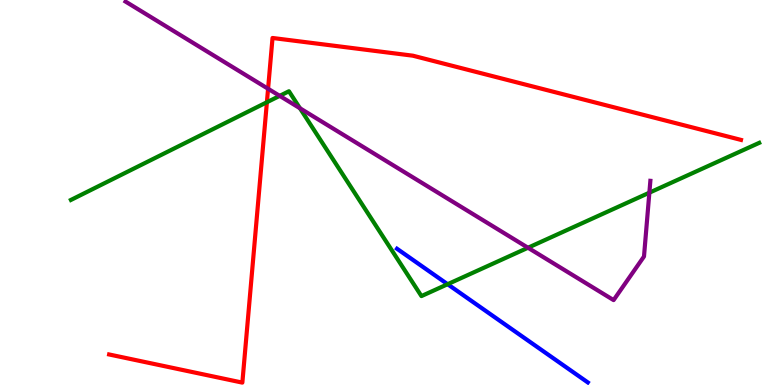[{'lines': ['blue', 'red'], 'intersections': []}, {'lines': ['green', 'red'], 'intersections': [{'x': 3.44, 'y': 7.34}]}, {'lines': ['purple', 'red'], 'intersections': [{'x': 3.46, 'y': 7.69}]}, {'lines': ['blue', 'green'], 'intersections': [{'x': 5.78, 'y': 2.62}]}, {'lines': ['blue', 'purple'], 'intersections': []}, {'lines': ['green', 'purple'], 'intersections': [{'x': 3.61, 'y': 7.51}, {'x': 3.87, 'y': 7.19}, {'x': 6.81, 'y': 3.57}, {'x': 8.38, 'y': 5.0}]}]